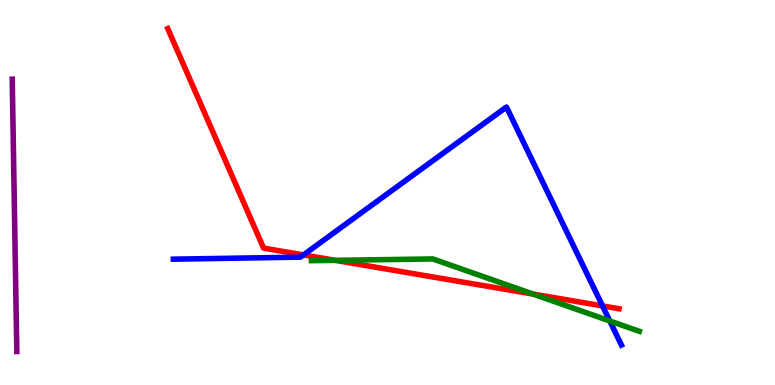[{'lines': ['blue', 'red'], 'intersections': [{'x': 3.92, 'y': 3.38}, {'x': 7.77, 'y': 2.05}]}, {'lines': ['green', 'red'], 'intersections': [{'x': 4.33, 'y': 3.24}, {'x': 6.88, 'y': 2.36}]}, {'lines': ['purple', 'red'], 'intersections': []}, {'lines': ['blue', 'green'], 'intersections': [{'x': 7.87, 'y': 1.66}]}, {'lines': ['blue', 'purple'], 'intersections': []}, {'lines': ['green', 'purple'], 'intersections': []}]